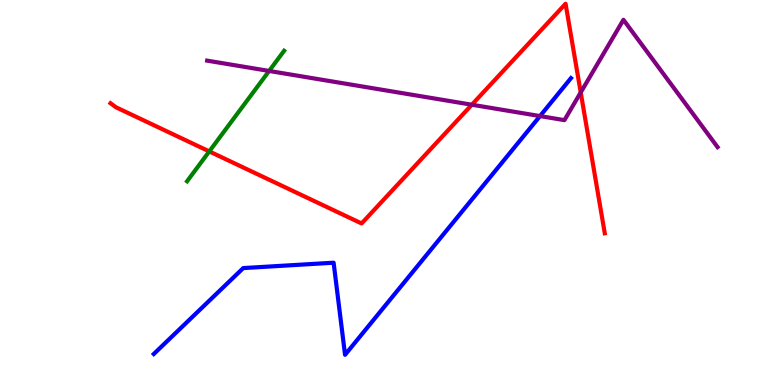[{'lines': ['blue', 'red'], 'intersections': []}, {'lines': ['green', 'red'], 'intersections': [{'x': 2.7, 'y': 6.07}]}, {'lines': ['purple', 'red'], 'intersections': [{'x': 6.09, 'y': 7.28}, {'x': 7.49, 'y': 7.6}]}, {'lines': ['blue', 'green'], 'intersections': []}, {'lines': ['blue', 'purple'], 'intersections': [{'x': 6.97, 'y': 6.99}]}, {'lines': ['green', 'purple'], 'intersections': [{'x': 3.47, 'y': 8.16}]}]